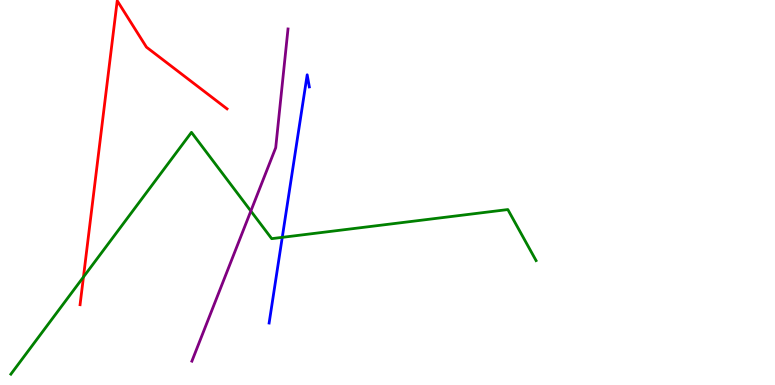[{'lines': ['blue', 'red'], 'intersections': []}, {'lines': ['green', 'red'], 'intersections': [{'x': 1.08, 'y': 2.81}]}, {'lines': ['purple', 'red'], 'intersections': []}, {'lines': ['blue', 'green'], 'intersections': [{'x': 3.64, 'y': 3.84}]}, {'lines': ['blue', 'purple'], 'intersections': []}, {'lines': ['green', 'purple'], 'intersections': [{'x': 3.24, 'y': 4.52}]}]